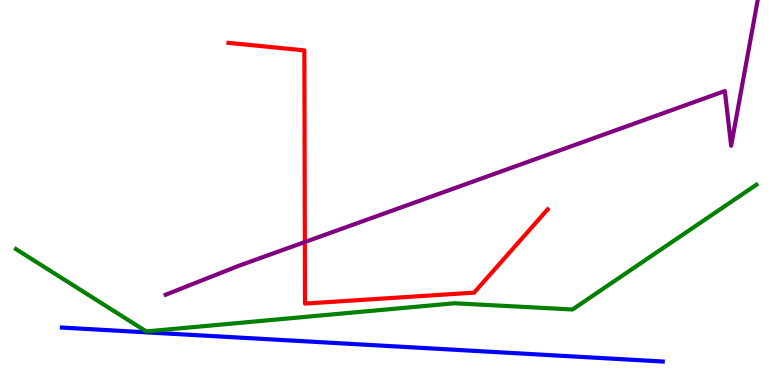[{'lines': ['blue', 'red'], 'intersections': []}, {'lines': ['green', 'red'], 'intersections': []}, {'lines': ['purple', 'red'], 'intersections': [{'x': 3.93, 'y': 3.71}]}, {'lines': ['blue', 'green'], 'intersections': []}, {'lines': ['blue', 'purple'], 'intersections': []}, {'lines': ['green', 'purple'], 'intersections': []}]